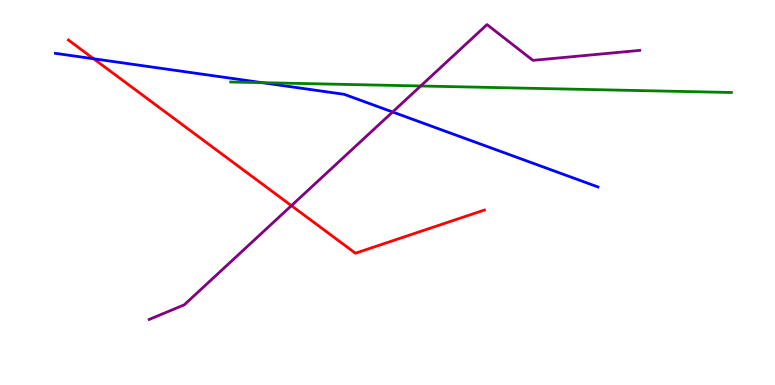[{'lines': ['blue', 'red'], 'intersections': [{'x': 1.21, 'y': 8.47}]}, {'lines': ['green', 'red'], 'intersections': []}, {'lines': ['purple', 'red'], 'intersections': [{'x': 3.76, 'y': 4.66}]}, {'lines': ['blue', 'green'], 'intersections': [{'x': 3.38, 'y': 7.85}]}, {'lines': ['blue', 'purple'], 'intersections': [{'x': 5.07, 'y': 7.09}]}, {'lines': ['green', 'purple'], 'intersections': [{'x': 5.43, 'y': 7.77}]}]